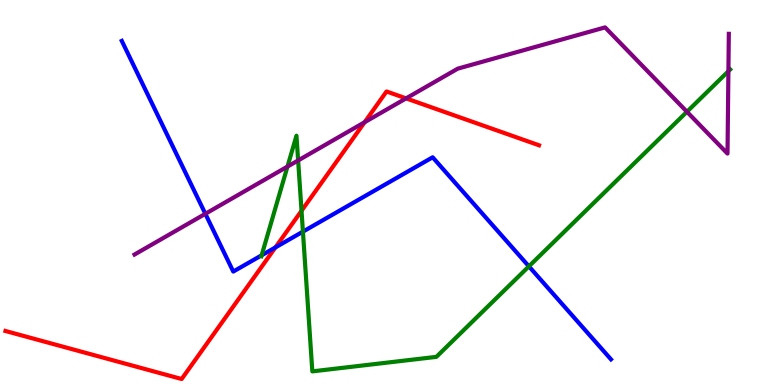[{'lines': ['blue', 'red'], 'intersections': [{'x': 3.55, 'y': 3.57}]}, {'lines': ['green', 'red'], 'intersections': [{'x': 3.89, 'y': 4.53}]}, {'lines': ['purple', 'red'], 'intersections': [{'x': 4.7, 'y': 6.83}, {'x': 5.24, 'y': 7.44}]}, {'lines': ['blue', 'green'], 'intersections': [{'x': 3.38, 'y': 3.37}, {'x': 3.91, 'y': 3.98}, {'x': 6.82, 'y': 3.08}]}, {'lines': ['blue', 'purple'], 'intersections': [{'x': 2.65, 'y': 4.45}]}, {'lines': ['green', 'purple'], 'intersections': [{'x': 3.71, 'y': 5.67}, {'x': 3.85, 'y': 5.83}, {'x': 8.86, 'y': 7.1}, {'x': 9.4, 'y': 8.15}]}]